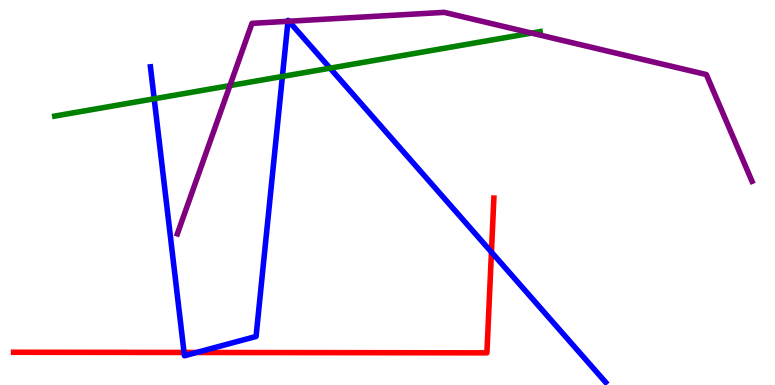[{'lines': ['blue', 'red'], 'intersections': [{'x': 2.37, 'y': 0.845}, {'x': 2.54, 'y': 0.845}, {'x': 6.34, 'y': 3.45}]}, {'lines': ['green', 'red'], 'intersections': []}, {'lines': ['purple', 'red'], 'intersections': []}, {'lines': ['blue', 'green'], 'intersections': [{'x': 1.99, 'y': 7.43}, {'x': 3.64, 'y': 8.01}, {'x': 4.26, 'y': 8.23}]}, {'lines': ['blue', 'purple'], 'intersections': [{'x': 3.72, 'y': 9.45}, {'x': 3.73, 'y': 9.45}]}, {'lines': ['green', 'purple'], 'intersections': [{'x': 2.97, 'y': 7.78}, {'x': 6.86, 'y': 9.14}]}]